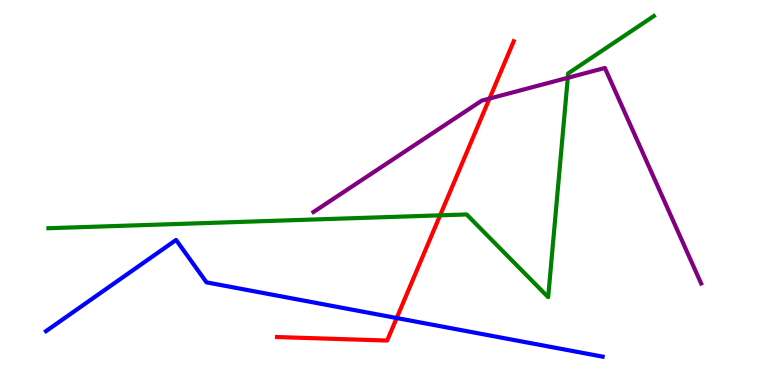[{'lines': ['blue', 'red'], 'intersections': [{'x': 5.12, 'y': 1.74}]}, {'lines': ['green', 'red'], 'intersections': [{'x': 5.68, 'y': 4.41}]}, {'lines': ['purple', 'red'], 'intersections': [{'x': 6.32, 'y': 7.44}]}, {'lines': ['blue', 'green'], 'intersections': []}, {'lines': ['blue', 'purple'], 'intersections': []}, {'lines': ['green', 'purple'], 'intersections': [{'x': 7.33, 'y': 7.98}]}]